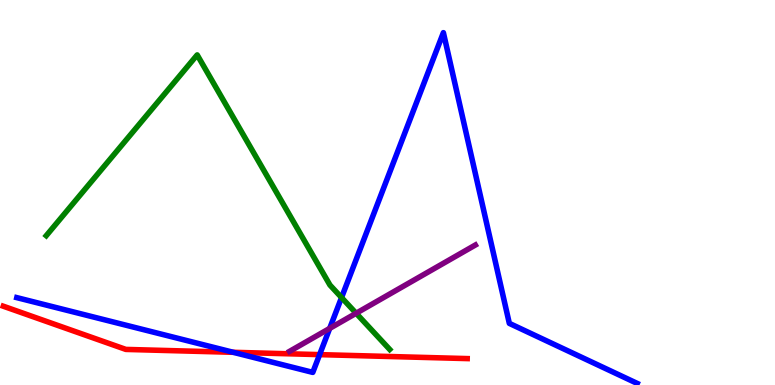[{'lines': ['blue', 'red'], 'intersections': [{'x': 3.01, 'y': 0.849}, {'x': 4.12, 'y': 0.789}]}, {'lines': ['green', 'red'], 'intersections': []}, {'lines': ['purple', 'red'], 'intersections': []}, {'lines': ['blue', 'green'], 'intersections': [{'x': 4.41, 'y': 2.27}]}, {'lines': ['blue', 'purple'], 'intersections': [{'x': 4.25, 'y': 1.47}]}, {'lines': ['green', 'purple'], 'intersections': [{'x': 4.6, 'y': 1.86}]}]